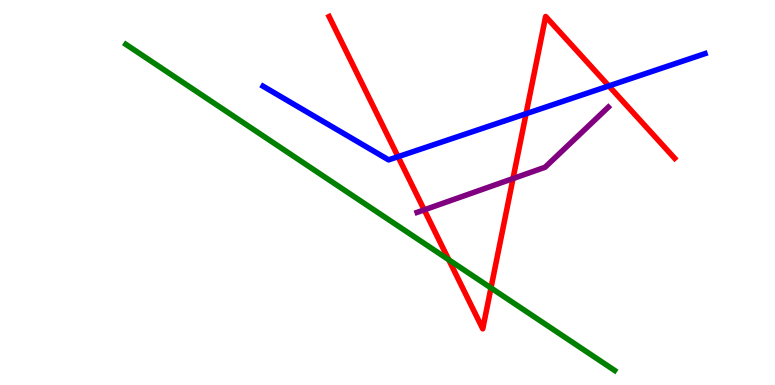[{'lines': ['blue', 'red'], 'intersections': [{'x': 5.14, 'y': 5.93}, {'x': 6.79, 'y': 7.05}, {'x': 7.86, 'y': 7.77}]}, {'lines': ['green', 'red'], 'intersections': [{'x': 5.79, 'y': 3.25}, {'x': 6.34, 'y': 2.52}]}, {'lines': ['purple', 'red'], 'intersections': [{'x': 5.47, 'y': 4.55}, {'x': 6.62, 'y': 5.36}]}, {'lines': ['blue', 'green'], 'intersections': []}, {'lines': ['blue', 'purple'], 'intersections': []}, {'lines': ['green', 'purple'], 'intersections': []}]